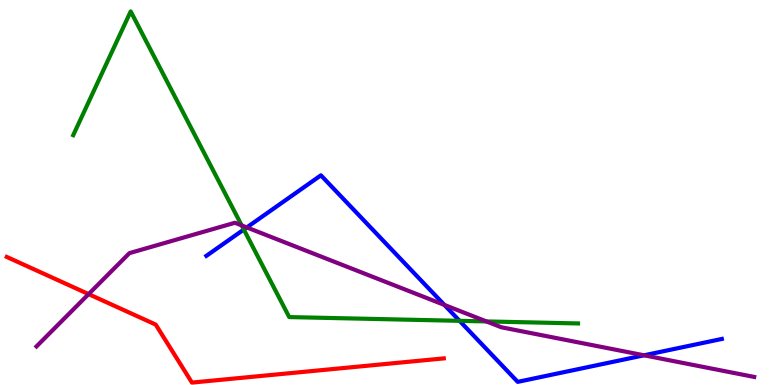[{'lines': ['blue', 'red'], 'intersections': []}, {'lines': ['green', 'red'], 'intersections': []}, {'lines': ['purple', 'red'], 'intersections': [{'x': 1.14, 'y': 2.36}]}, {'lines': ['blue', 'green'], 'intersections': [{'x': 3.15, 'y': 4.04}, {'x': 5.93, 'y': 1.67}]}, {'lines': ['blue', 'purple'], 'intersections': [{'x': 3.18, 'y': 4.09}, {'x': 5.73, 'y': 2.08}, {'x': 8.31, 'y': 0.771}]}, {'lines': ['green', 'purple'], 'intersections': [{'x': 3.12, 'y': 4.14}, {'x': 6.28, 'y': 1.65}]}]